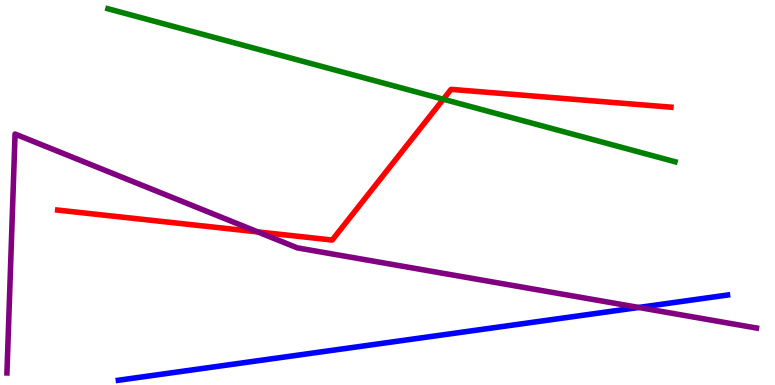[{'lines': ['blue', 'red'], 'intersections': []}, {'lines': ['green', 'red'], 'intersections': [{'x': 5.72, 'y': 7.42}]}, {'lines': ['purple', 'red'], 'intersections': [{'x': 3.33, 'y': 3.98}]}, {'lines': ['blue', 'green'], 'intersections': []}, {'lines': ['blue', 'purple'], 'intersections': [{'x': 8.24, 'y': 2.01}]}, {'lines': ['green', 'purple'], 'intersections': []}]